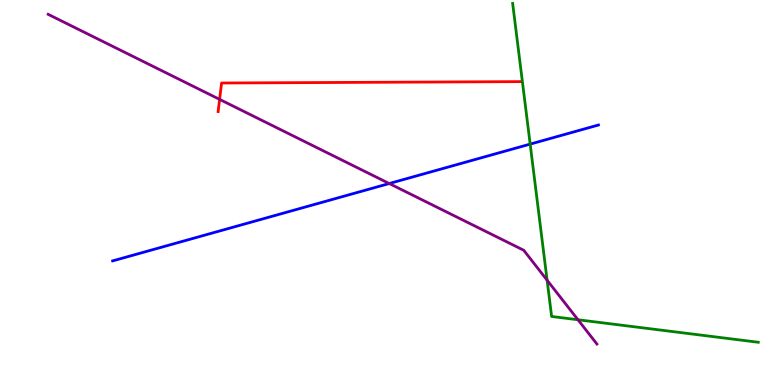[{'lines': ['blue', 'red'], 'intersections': []}, {'lines': ['green', 'red'], 'intersections': []}, {'lines': ['purple', 'red'], 'intersections': [{'x': 2.83, 'y': 7.42}]}, {'lines': ['blue', 'green'], 'intersections': [{'x': 6.84, 'y': 6.26}]}, {'lines': ['blue', 'purple'], 'intersections': [{'x': 5.02, 'y': 5.23}]}, {'lines': ['green', 'purple'], 'intersections': [{'x': 7.06, 'y': 2.72}, {'x': 7.46, 'y': 1.69}]}]